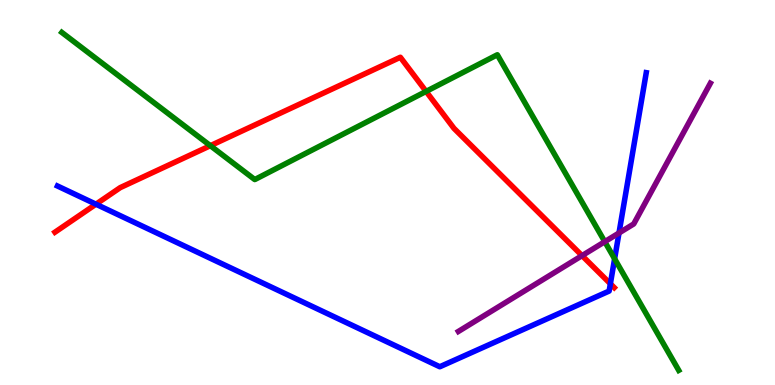[{'lines': ['blue', 'red'], 'intersections': [{'x': 1.24, 'y': 4.7}, {'x': 7.88, 'y': 2.63}]}, {'lines': ['green', 'red'], 'intersections': [{'x': 2.71, 'y': 6.22}, {'x': 5.5, 'y': 7.63}]}, {'lines': ['purple', 'red'], 'intersections': [{'x': 7.51, 'y': 3.36}]}, {'lines': ['blue', 'green'], 'intersections': [{'x': 7.93, 'y': 3.28}]}, {'lines': ['blue', 'purple'], 'intersections': [{'x': 7.99, 'y': 3.95}]}, {'lines': ['green', 'purple'], 'intersections': [{'x': 7.8, 'y': 3.72}]}]